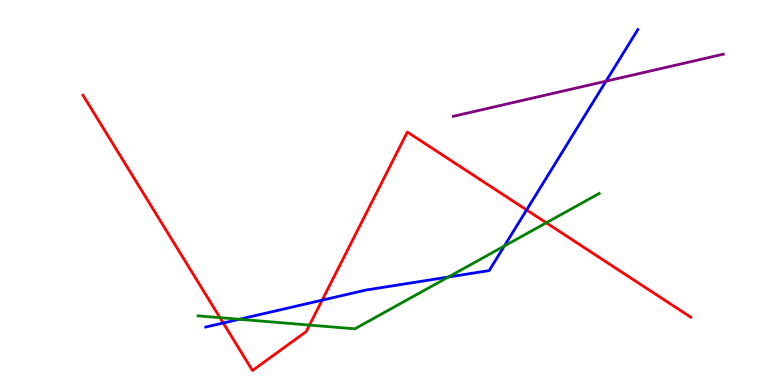[{'lines': ['blue', 'red'], 'intersections': [{'x': 2.88, 'y': 1.61}, {'x': 4.16, 'y': 2.2}, {'x': 6.79, 'y': 4.55}]}, {'lines': ['green', 'red'], 'intersections': [{'x': 2.84, 'y': 1.75}, {'x': 3.99, 'y': 1.56}, {'x': 7.05, 'y': 4.21}]}, {'lines': ['purple', 'red'], 'intersections': []}, {'lines': ['blue', 'green'], 'intersections': [{'x': 3.09, 'y': 1.71}, {'x': 5.78, 'y': 2.8}, {'x': 6.51, 'y': 3.61}]}, {'lines': ['blue', 'purple'], 'intersections': [{'x': 7.82, 'y': 7.89}]}, {'lines': ['green', 'purple'], 'intersections': []}]